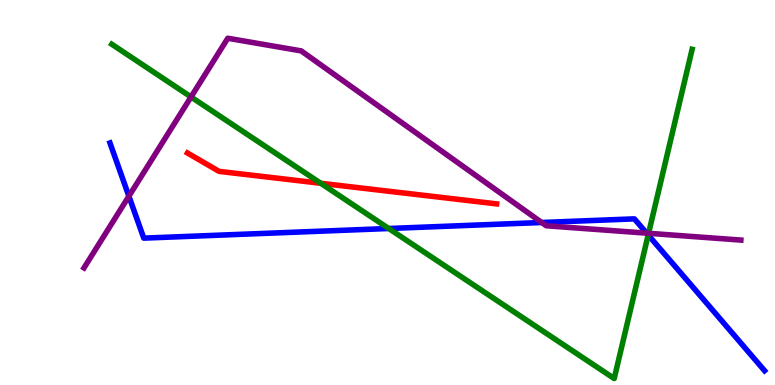[{'lines': ['blue', 'red'], 'intersections': []}, {'lines': ['green', 'red'], 'intersections': [{'x': 4.14, 'y': 5.24}]}, {'lines': ['purple', 'red'], 'intersections': []}, {'lines': ['blue', 'green'], 'intersections': [{'x': 5.02, 'y': 4.06}, {'x': 8.36, 'y': 3.9}]}, {'lines': ['blue', 'purple'], 'intersections': [{'x': 1.66, 'y': 4.9}, {'x': 6.99, 'y': 4.22}, {'x': 8.34, 'y': 3.94}]}, {'lines': ['green', 'purple'], 'intersections': [{'x': 2.46, 'y': 7.48}, {'x': 8.37, 'y': 3.94}]}]